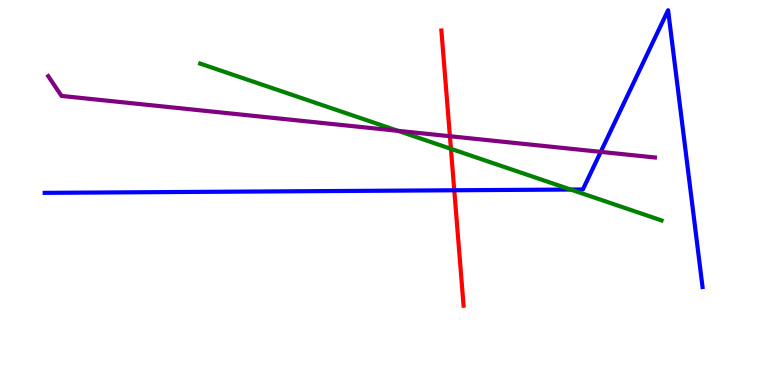[{'lines': ['blue', 'red'], 'intersections': [{'x': 5.86, 'y': 5.06}]}, {'lines': ['green', 'red'], 'intersections': [{'x': 5.82, 'y': 6.13}]}, {'lines': ['purple', 'red'], 'intersections': [{'x': 5.81, 'y': 6.46}]}, {'lines': ['blue', 'green'], 'intersections': [{'x': 7.36, 'y': 5.08}]}, {'lines': ['blue', 'purple'], 'intersections': [{'x': 7.75, 'y': 6.06}]}, {'lines': ['green', 'purple'], 'intersections': [{'x': 5.14, 'y': 6.6}]}]